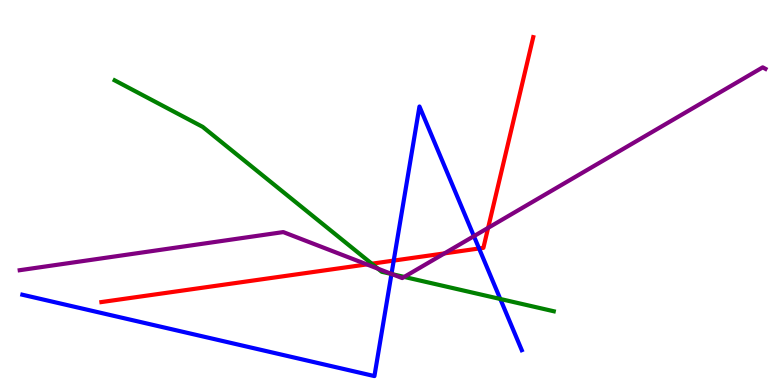[{'lines': ['blue', 'red'], 'intersections': [{'x': 5.08, 'y': 3.23}, {'x': 6.18, 'y': 3.55}]}, {'lines': ['green', 'red'], 'intersections': [{'x': 4.8, 'y': 3.15}]}, {'lines': ['purple', 'red'], 'intersections': [{'x': 4.73, 'y': 3.13}, {'x': 5.73, 'y': 3.42}, {'x': 6.3, 'y': 4.08}]}, {'lines': ['blue', 'green'], 'intersections': [{'x': 5.05, 'y': 2.88}, {'x': 6.46, 'y': 2.23}]}, {'lines': ['blue', 'purple'], 'intersections': [{'x': 5.05, 'y': 2.89}, {'x': 6.11, 'y': 3.87}]}, {'lines': ['green', 'purple'], 'intersections': [{'x': 4.88, 'y': 3.02}, {'x': 5.06, 'y': 2.88}, {'x': 5.22, 'y': 2.81}]}]